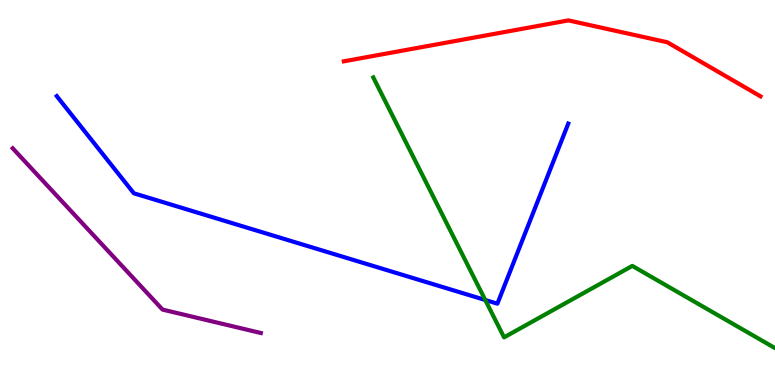[{'lines': ['blue', 'red'], 'intersections': []}, {'lines': ['green', 'red'], 'intersections': []}, {'lines': ['purple', 'red'], 'intersections': []}, {'lines': ['blue', 'green'], 'intersections': [{'x': 6.26, 'y': 2.21}]}, {'lines': ['blue', 'purple'], 'intersections': []}, {'lines': ['green', 'purple'], 'intersections': []}]